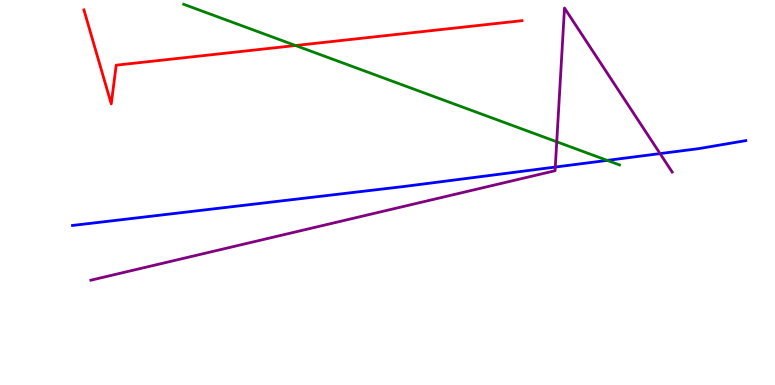[{'lines': ['blue', 'red'], 'intersections': []}, {'lines': ['green', 'red'], 'intersections': [{'x': 3.81, 'y': 8.82}]}, {'lines': ['purple', 'red'], 'intersections': []}, {'lines': ['blue', 'green'], 'intersections': [{'x': 7.83, 'y': 5.83}]}, {'lines': ['blue', 'purple'], 'intersections': [{'x': 7.16, 'y': 5.66}, {'x': 8.52, 'y': 6.01}]}, {'lines': ['green', 'purple'], 'intersections': [{'x': 7.18, 'y': 6.32}]}]